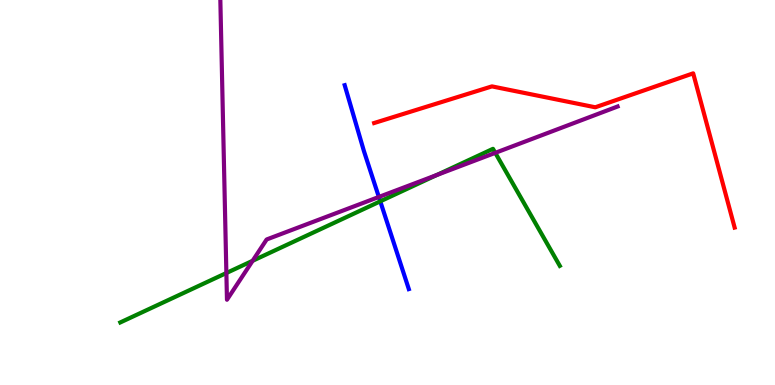[{'lines': ['blue', 'red'], 'intersections': []}, {'lines': ['green', 'red'], 'intersections': []}, {'lines': ['purple', 'red'], 'intersections': []}, {'lines': ['blue', 'green'], 'intersections': [{'x': 4.91, 'y': 4.77}]}, {'lines': ['blue', 'purple'], 'intersections': [{'x': 4.89, 'y': 4.88}]}, {'lines': ['green', 'purple'], 'intersections': [{'x': 2.92, 'y': 2.91}, {'x': 3.26, 'y': 3.23}, {'x': 5.64, 'y': 5.45}, {'x': 6.39, 'y': 6.03}]}]